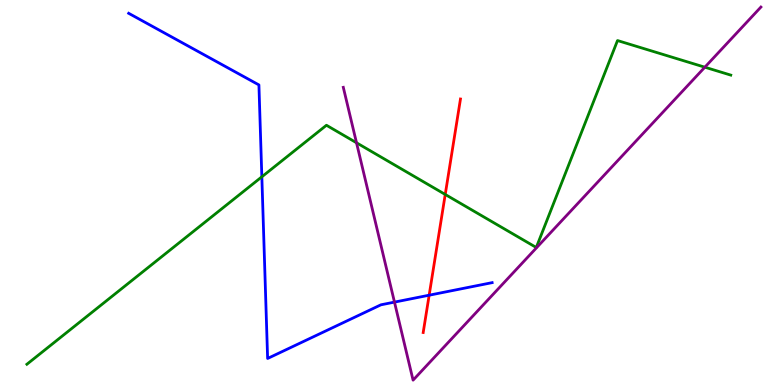[{'lines': ['blue', 'red'], 'intersections': [{'x': 5.54, 'y': 2.33}]}, {'lines': ['green', 'red'], 'intersections': [{'x': 5.74, 'y': 4.95}]}, {'lines': ['purple', 'red'], 'intersections': []}, {'lines': ['blue', 'green'], 'intersections': [{'x': 3.38, 'y': 5.41}]}, {'lines': ['blue', 'purple'], 'intersections': [{'x': 5.09, 'y': 2.15}]}, {'lines': ['green', 'purple'], 'intersections': [{'x': 4.6, 'y': 6.29}, {'x': 9.09, 'y': 8.25}]}]